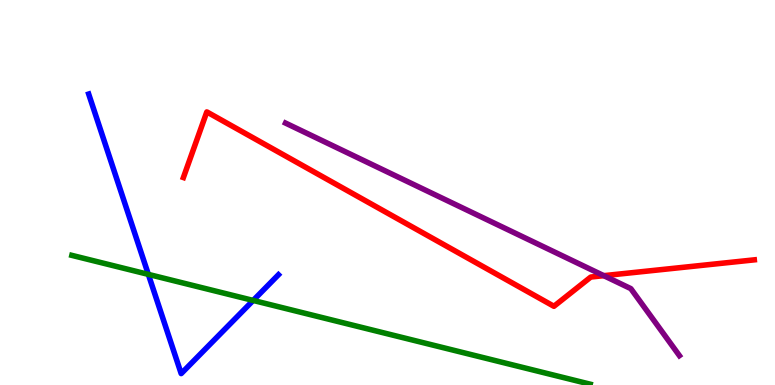[{'lines': ['blue', 'red'], 'intersections': []}, {'lines': ['green', 'red'], 'intersections': []}, {'lines': ['purple', 'red'], 'intersections': [{'x': 7.79, 'y': 2.84}]}, {'lines': ['blue', 'green'], 'intersections': [{'x': 1.91, 'y': 2.87}, {'x': 3.27, 'y': 2.2}]}, {'lines': ['blue', 'purple'], 'intersections': []}, {'lines': ['green', 'purple'], 'intersections': []}]